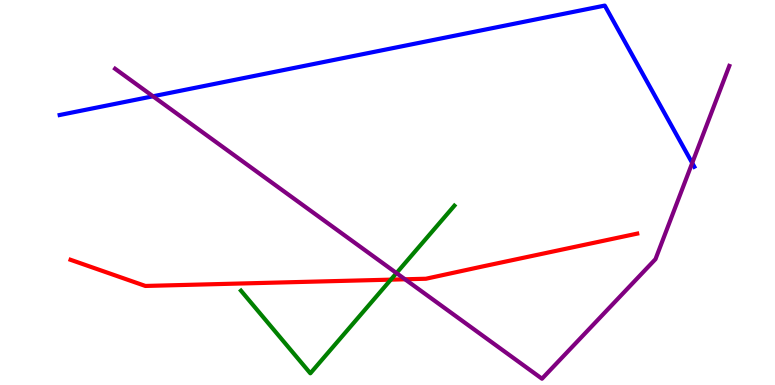[{'lines': ['blue', 'red'], 'intersections': []}, {'lines': ['green', 'red'], 'intersections': [{'x': 5.04, 'y': 2.74}]}, {'lines': ['purple', 'red'], 'intersections': [{'x': 5.23, 'y': 2.75}]}, {'lines': ['blue', 'green'], 'intersections': []}, {'lines': ['blue', 'purple'], 'intersections': [{'x': 1.97, 'y': 7.5}, {'x': 8.93, 'y': 5.77}]}, {'lines': ['green', 'purple'], 'intersections': [{'x': 5.12, 'y': 2.91}]}]